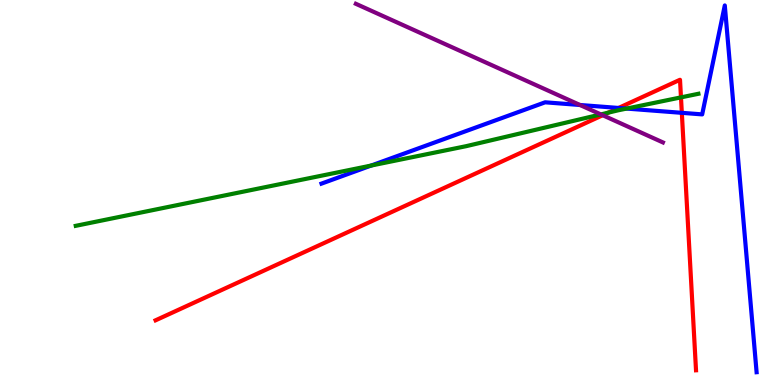[{'lines': ['blue', 'red'], 'intersections': [{'x': 7.98, 'y': 7.2}, {'x': 8.8, 'y': 7.07}]}, {'lines': ['green', 'red'], 'intersections': [{'x': 7.85, 'y': 7.07}, {'x': 8.79, 'y': 7.47}]}, {'lines': ['purple', 'red'], 'intersections': [{'x': 7.78, 'y': 7.01}]}, {'lines': ['blue', 'green'], 'intersections': [{'x': 4.79, 'y': 5.7}, {'x': 8.08, 'y': 7.18}]}, {'lines': ['blue', 'purple'], 'intersections': [{'x': 7.48, 'y': 7.27}]}, {'lines': ['green', 'purple'], 'intersections': [{'x': 7.75, 'y': 7.03}]}]